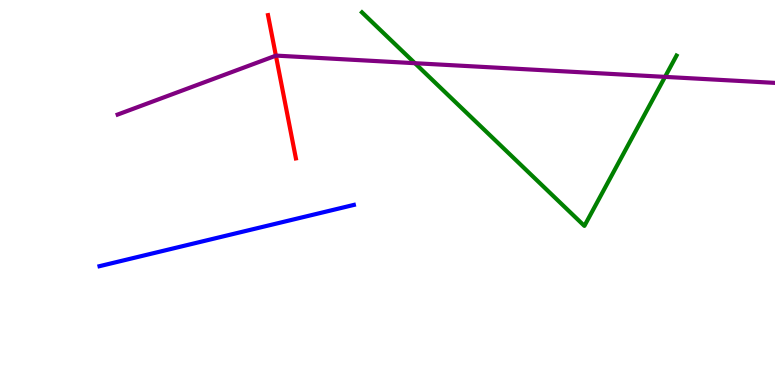[{'lines': ['blue', 'red'], 'intersections': []}, {'lines': ['green', 'red'], 'intersections': []}, {'lines': ['purple', 'red'], 'intersections': [{'x': 3.56, 'y': 8.55}]}, {'lines': ['blue', 'green'], 'intersections': []}, {'lines': ['blue', 'purple'], 'intersections': []}, {'lines': ['green', 'purple'], 'intersections': [{'x': 5.35, 'y': 8.36}, {'x': 8.58, 'y': 8.0}]}]